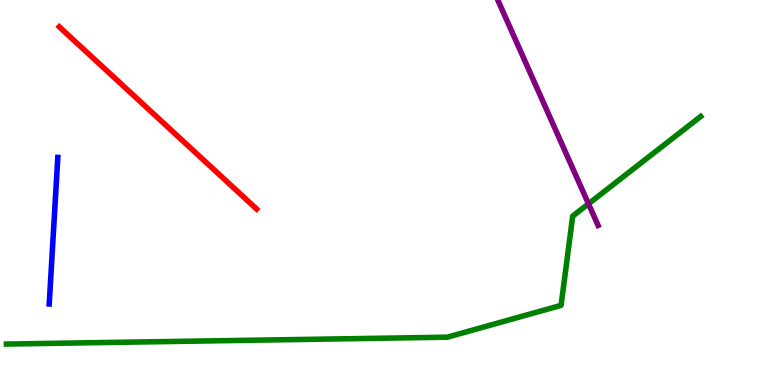[{'lines': ['blue', 'red'], 'intersections': []}, {'lines': ['green', 'red'], 'intersections': []}, {'lines': ['purple', 'red'], 'intersections': []}, {'lines': ['blue', 'green'], 'intersections': []}, {'lines': ['blue', 'purple'], 'intersections': []}, {'lines': ['green', 'purple'], 'intersections': [{'x': 7.59, 'y': 4.71}]}]